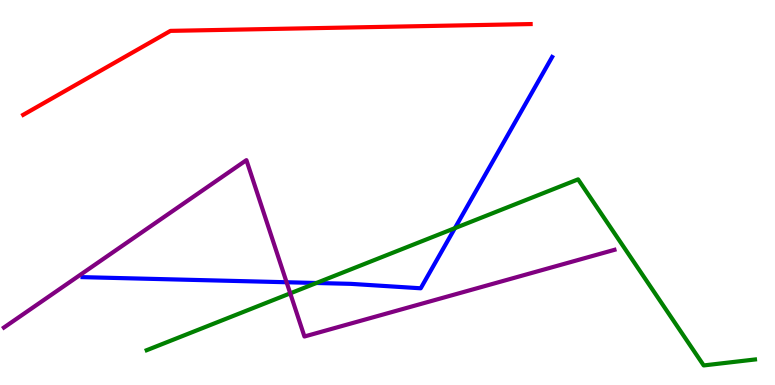[{'lines': ['blue', 'red'], 'intersections': []}, {'lines': ['green', 'red'], 'intersections': []}, {'lines': ['purple', 'red'], 'intersections': []}, {'lines': ['blue', 'green'], 'intersections': [{'x': 4.08, 'y': 2.65}, {'x': 5.87, 'y': 4.07}]}, {'lines': ['blue', 'purple'], 'intersections': [{'x': 3.7, 'y': 2.67}]}, {'lines': ['green', 'purple'], 'intersections': [{'x': 3.75, 'y': 2.38}]}]